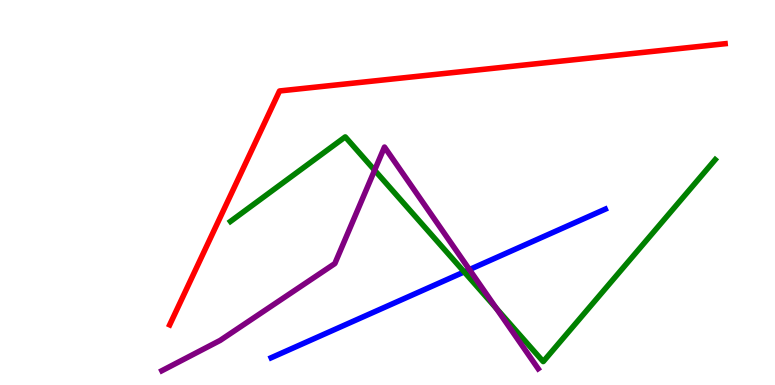[{'lines': ['blue', 'red'], 'intersections': []}, {'lines': ['green', 'red'], 'intersections': []}, {'lines': ['purple', 'red'], 'intersections': []}, {'lines': ['blue', 'green'], 'intersections': [{'x': 5.99, 'y': 2.94}]}, {'lines': ['blue', 'purple'], 'intersections': [{'x': 6.06, 'y': 3.0}]}, {'lines': ['green', 'purple'], 'intersections': [{'x': 4.83, 'y': 5.58}, {'x': 6.4, 'y': 1.99}]}]